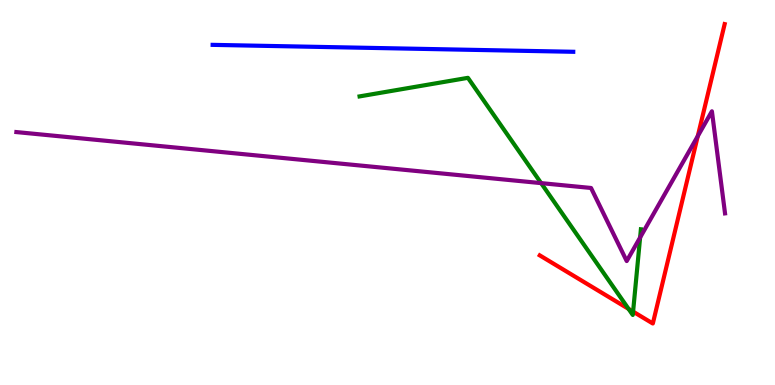[{'lines': ['blue', 'red'], 'intersections': []}, {'lines': ['green', 'red'], 'intersections': [{'x': 8.11, 'y': 1.98}, {'x': 8.17, 'y': 1.91}]}, {'lines': ['purple', 'red'], 'intersections': [{'x': 9.0, 'y': 6.46}]}, {'lines': ['blue', 'green'], 'intersections': []}, {'lines': ['blue', 'purple'], 'intersections': []}, {'lines': ['green', 'purple'], 'intersections': [{'x': 6.98, 'y': 5.24}, {'x': 8.26, 'y': 3.83}]}]